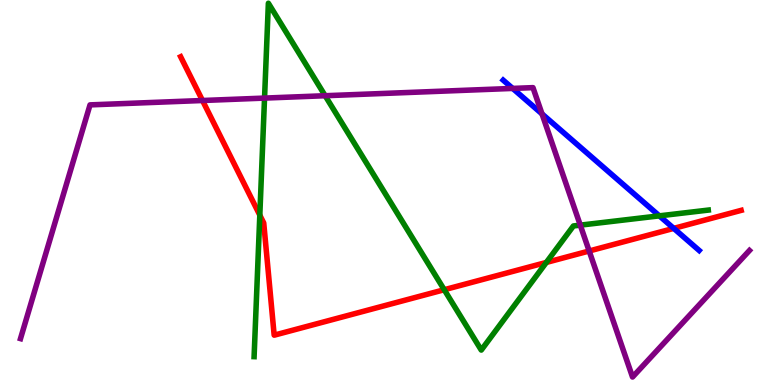[{'lines': ['blue', 'red'], 'intersections': [{'x': 8.69, 'y': 4.07}]}, {'lines': ['green', 'red'], 'intersections': [{'x': 3.35, 'y': 4.41}, {'x': 5.73, 'y': 2.47}, {'x': 7.05, 'y': 3.18}]}, {'lines': ['purple', 'red'], 'intersections': [{'x': 2.61, 'y': 7.39}, {'x': 7.6, 'y': 3.48}]}, {'lines': ['blue', 'green'], 'intersections': [{'x': 8.51, 'y': 4.39}]}, {'lines': ['blue', 'purple'], 'intersections': [{'x': 6.62, 'y': 7.7}, {'x': 6.99, 'y': 7.04}]}, {'lines': ['green', 'purple'], 'intersections': [{'x': 3.41, 'y': 7.45}, {'x': 4.2, 'y': 7.51}, {'x': 7.49, 'y': 4.15}]}]